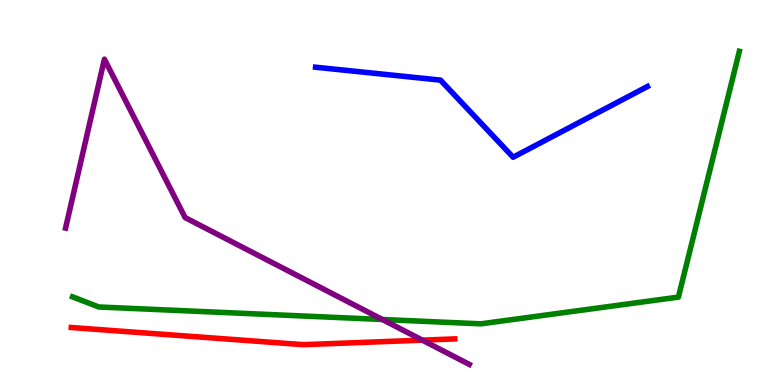[{'lines': ['blue', 'red'], 'intersections': []}, {'lines': ['green', 'red'], 'intersections': []}, {'lines': ['purple', 'red'], 'intersections': [{'x': 5.45, 'y': 1.17}]}, {'lines': ['blue', 'green'], 'intersections': []}, {'lines': ['blue', 'purple'], 'intersections': []}, {'lines': ['green', 'purple'], 'intersections': [{'x': 4.93, 'y': 1.7}]}]